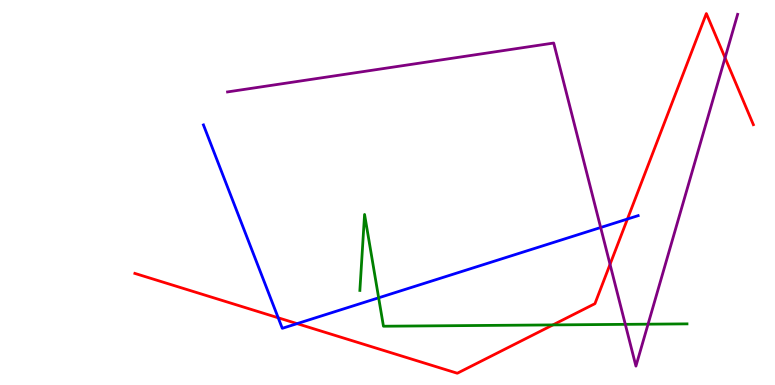[{'lines': ['blue', 'red'], 'intersections': [{'x': 3.59, 'y': 1.75}, {'x': 3.83, 'y': 1.59}, {'x': 8.1, 'y': 4.31}]}, {'lines': ['green', 'red'], 'intersections': [{'x': 7.13, 'y': 1.56}]}, {'lines': ['purple', 'red'], 'intersections': [{'x': 7.87, 'y': 3.13}, {'x': 9.36, 'y': 8.5}]}, {'lines': ['blue', 'green'], 'intersections': [{'x': 4.89, 'y': 2.26}]}, {'lines': ['blue', 'purple'], 'intersections': [{'x': 7.75, 'y': 4.09}]}, {'lines': ['green', 'purple'], 'intersections': [{'x': 8.07, 'y': 1.58}, {'x': 8.36, 'y': 1.58}]}]